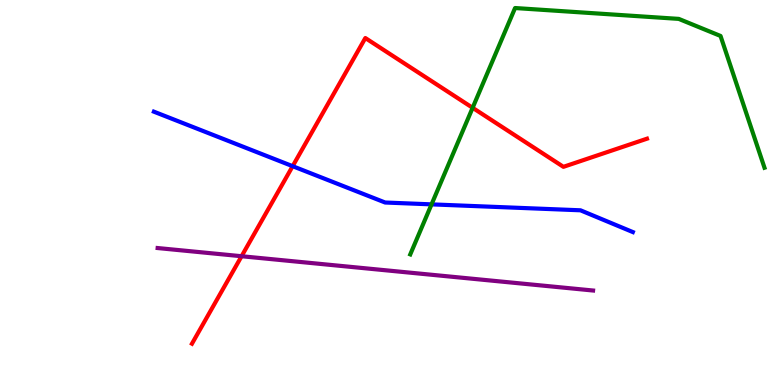[{'lines': ['blue', 'red'], 'intersections': [{'x': 3.78, 'y': 5.68}]}, {'lines': ['green', 'red'], 'intersections': [{'x': 6.1, 'y': 7.2}]}, {'lines': ['purple', 'red'], 'intersections': [{'x': 3.12, 'y': 3.34}]}, {'lines': ['blue', 'green'], 'intersections': [{'x': 5.57, 'y': 4.69}]}, {'lines': ['blue', 'purple'], 'intersections': []}, {'lines': ['green', 'purple'], 'intersections': []}]